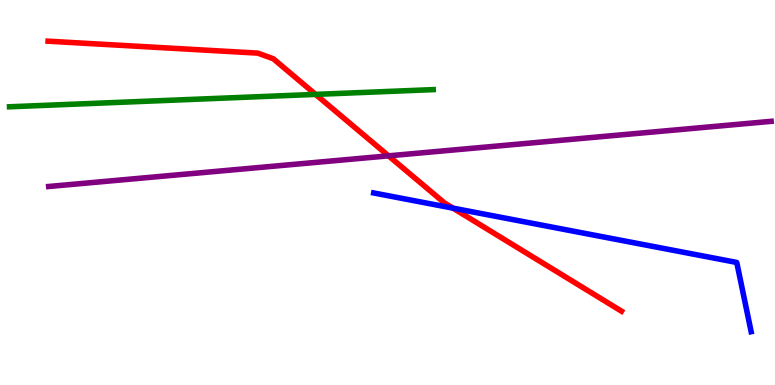[{'lines': ['blue', 'red'], 'intersections': [{'x': 5.85, 'y': 4.59}]}, {'lines': ['green', 'red'], 'intersections': [{'x': 4.07, 'y': 7.55}]}, {'lines': ['purple', 'red'], 'intersections': [{'x': 5.01, 'y': 5.95}]}, {'lines': ['blue', 'green'], 'intersections': []}, {'lines': ['blue', 'purple'], 'intersections': []}, {'lines': ['green', 'purple'], 'intersections': []}]